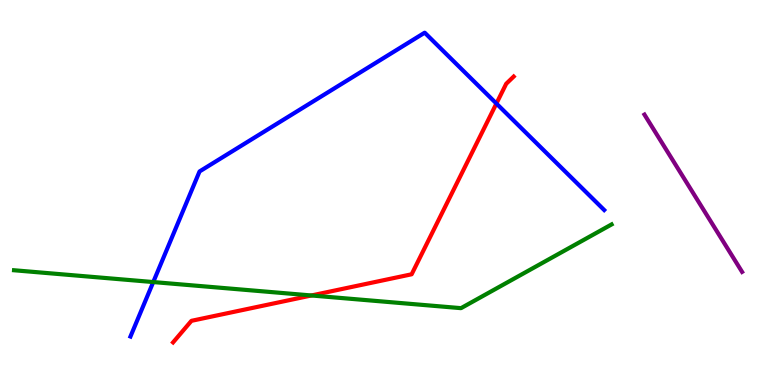[{'lines': ['blue', 'red'], 'intersections': [{'x': 6.41, 'y': 7.31}]}, {'lines': ['green', 'red'], 'intersections': [{'x': 4.02, 'y': 2.33}]}, {'lines': ['purple', 'red'], 'intersections': []}, {'lines': ['blue', 'green'], 'intersections': [{'x': 1.98, 'y': 2.67}]}, {'lines': ['blue', 'purple'], 'intersections': []}, {'lines': ['green', 'purple'], 'intersections': []}]